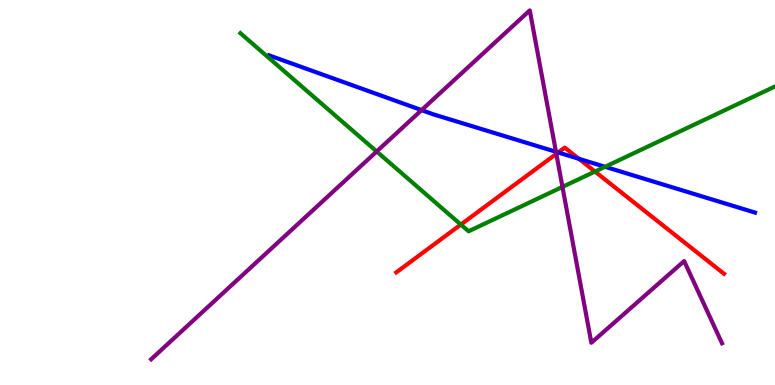[{'lines': ['blue', 'red'], 'intersections': [{'x': 7.2, 'y': 6.04}, {'x': 7.47, 'y': 5.88}]}, {'lines': ['green', 'red'], 'intersections': [{'x': 5.95, 'y': 4.17}, {'x': 7.68, 'y': 5.54}]}, {'lines': ['purple', 'red'], 'intersections': [{'x': 7.18, 'y': 6.0}]}, {'lines': ['blue', 'green'], 'intersections': [{'x': 7.81, 'y': 5.67}]}, {'lines': ['blue', 'purple'], 'intersections': [{'x': 5.44, 'y': 7.14}, {'x': 7.17, 'y': 6.06}]}, {'lines': ['green', 'purple'], 'intersections': [{'x': 4.86, 'y': 6.07}, {'x': 7.26, 'y': 5.15}]}]